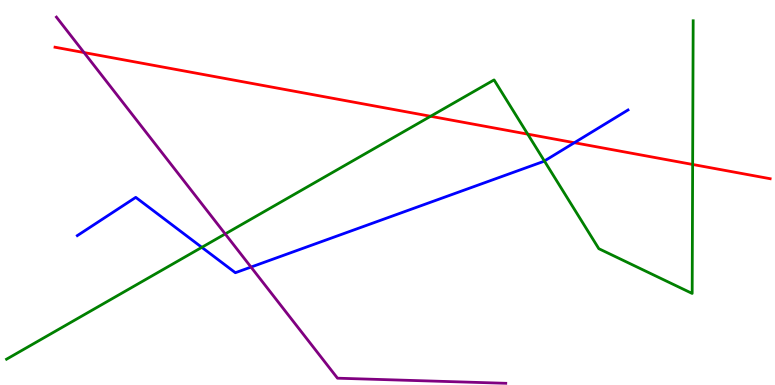[{'lines': ['blue', 'red'], 'intersections': [{'x': 7.41, 'y': 6.29}]}, {'lines': ['green', 'red'], 'intersections': [{'x': 5.56, 'y': 6.98}, {'x': 6.81, 'y': 6.52}, {'x': 8.94, 'y': 5.73}]}, {'lines': ['purple', 'red'], 'intersections': [{'x': 1.08, 'y': 8.63}]}, {'lines': ['blue', 'green'], 'intersections': [{'x': 2.6, 'y': 3.58}, {'x': 7.02, 'y': 5.82}]}, {'lines': ['blue', 'purple'], 'intersections': [{'x': 3.24, 'y': 3.06}]}, {'lines': ['green', 'purple'], 'intersections': [{'x': 2.91, 'y': 3.92}]}]